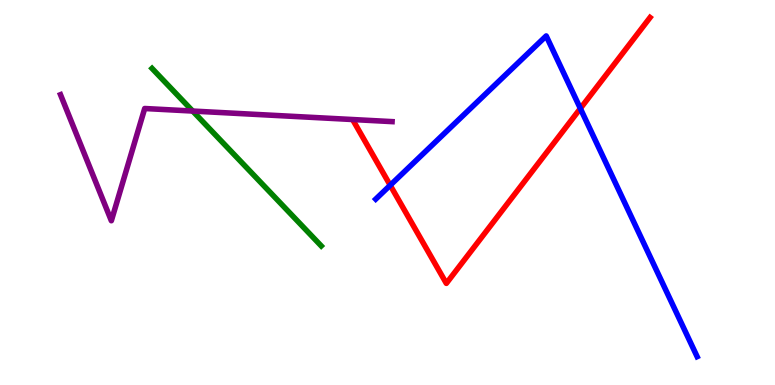[{'lines': ['blue', 'red'], 'intersections': [{'x': 5.03, 'y': 5.19}, {'x': 7.49, 'y': 7.18}]}, {'lines': ['green', 'red'], 'intersections': []}, {'lines': ['purple', 'red'], 'intersections': []}, {'lines': ['blue', 'green'], 'intersections': []}, {'lines': ['blue', 'purple'], 'intersections': []}, {'lines': ['green', 'purple'], 'intersections': [{'x': 2.49, 'y': 7.12}]}]